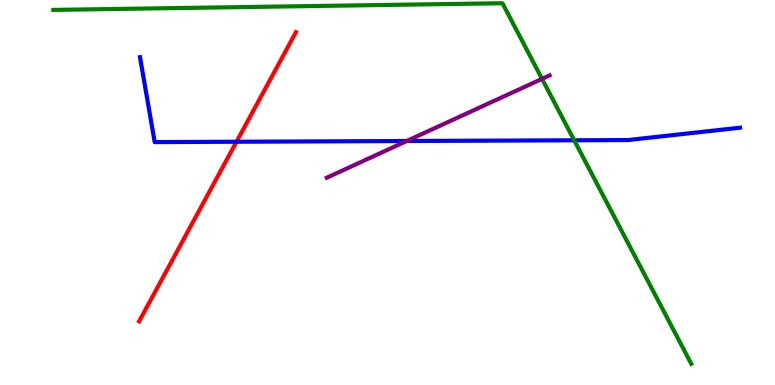[{'lines': ['blue', 'red'], 'intersections': [{'x': 3.05, 'y': 6.32}]}, {'lines': ['green', 'red'], 'intersections': []}, {'lines': ['purple', 'red'], 'intersections': []}, {'lines': ['blue', 'green'], 'intersections': [{'x': 7.41, 'y': 6.36}]}, {'lines': ['blue', 'purple'], 'intersections': [{'x': 5.25, 'y': 6.34}]}, {'lines': ['green', 'purple'], 'intersections': [{'x': 6.99, 'y': 7.95}]}]